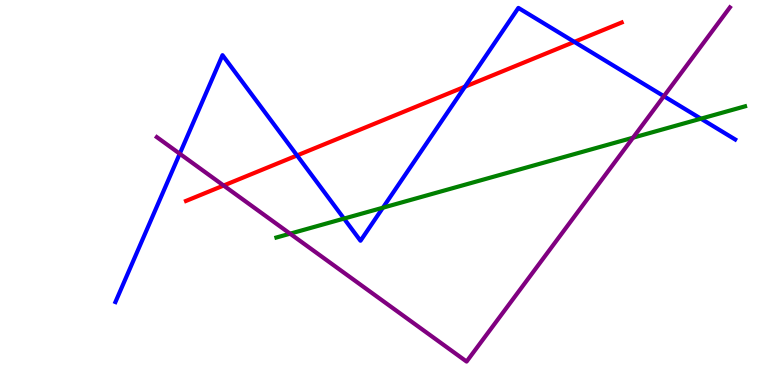[{'lines': ['blue', 'red'], 'intersections': [{'x': 3.83, 'y': 5.96}, {'x': 6.0, 'y': 7.75}, {'x': 7.41, 'y': 8.91}]}, {'lines': ['green', 'red'], 'intersections': []}, {'lines': ['purple', 'red'], 'intersections': [{'x': 2.89, 'y': 5.18}]}, {'lines': ['blue', 'green'], 'intersections': [{'x': 4.44, 'y': 4.32}, {'x': 4.94, 'y': 4.61}, {'x': 9.04, 'y': 6.92}]}, {'lines': ['blue', 'purple'], 'intersections': [{'x': 2.32, 'y': 6.01}, {'x': 8.57, 'y': 7.5}]}, {'lines': ['green', 'purple'], 'intersections': [{'x': 3.74, 'y': 3.93}, {'x': 8.17, 'y': 6.42}]}]